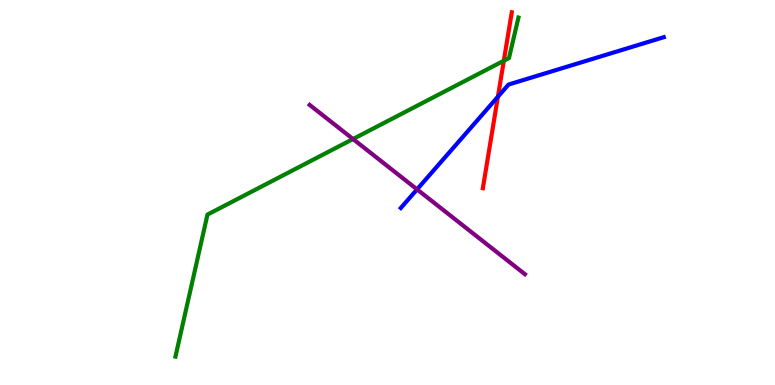[{'lines': ['blue', 'red'], 'intersections': [{'x': 6.42, 'y': 7.49}]}, {'lines': ['green', 'red'], 'intersections': [{'x': 6.5, 'y': 8.42}]}, {'lines': ['purple', 'red'], 'intersections': []}, {'lines': ['blue', 'green'], 'intersections': []}, {'lines': ['blue', 'purple'], 'intersections': [{'x': 5.38, 'y': 5.08}]}, {'lines': ['green', 'purple'], 'intersections': [{'x': 4.56, 'y': 6.39}]}]